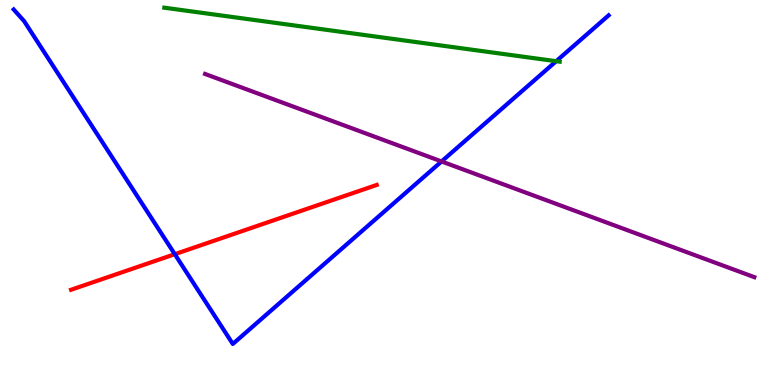[{'lines': ['blue', 'red'], 'intersections': [{'x': 2.26, 'y': 3.4}]}, {'lines': ['green', 'red'], 'intersections': []}, {'lines': ['purple', 'red'], 'intersections': []}, {'lines': ['blue', 'green'], 'intersections': [{'x': 7.18, 'y': 8.41}]}, {'lines': ['blue', 'purple'], 'intersections': [{'x': 5.7, 'y': 5.81}]}, {'lines': ['green', 'purple'], 'intersections': []}]